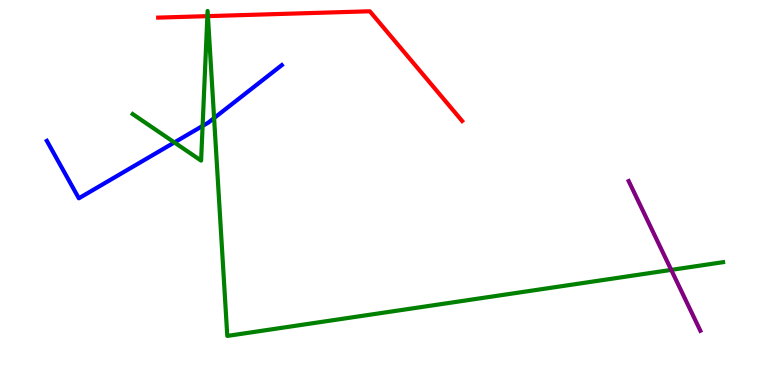[{'lines': ['blue', 'red'], 'intersections': []}, {'lines': ['green', 'red'], 'intersections': [{'x': 2.68, 'y': 9.58}, {'x': 2.68, 'y': 9.58}]}, {'lines': ['purple', 'red'], 'intersections': []}, {'lines': ['blue', 'green'], 'intersections': [{'x': 2.25, 'y': 6.3}, {'x': 2.61, 'y': 6.73}, {'x': 2.76, 'y': 6.93}]}, {'lines': ['blue', 'purple'], 'intersections': []}, {'lines': ['green', 'purple'], 'intersections': [{'x': 8.66, 'y': 2.99}]}]